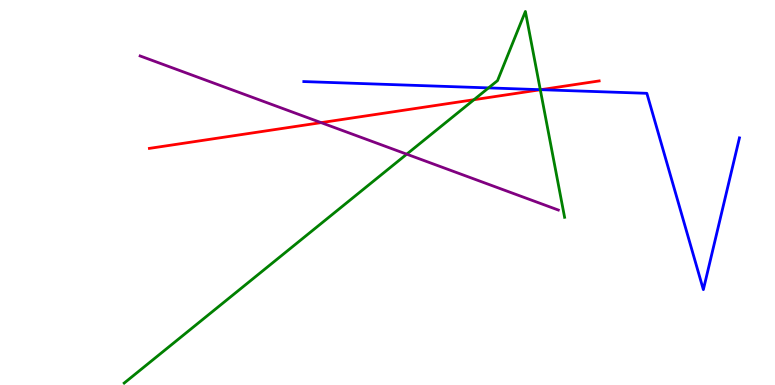[{'lines': ['blue', 'red'], 'intersections': [{'x': 6.98, 'y': 7.67}]}, {'lines': ['green', 'red'], 'intersections': [{'x': 6.12, 'y': 7.41}, {'x': 6.97, 'y': 7.67}]}, {'lines': ['purple', 'red'], 'intersections': [{'x': 4.14, 'y': 6.81}]}, {'lines': ['blue', 'green'], 'intersections': [{'x': 6.3, 'y': 7.72}, {'x': 6.97, 'y': 7.67}]}, {'lines': ['blue', 'purple'], 'intersections': []}, {'lines': ['green', 'purple'], 'intersections': [{'x': 5.25, 'y': 6.0}]}]